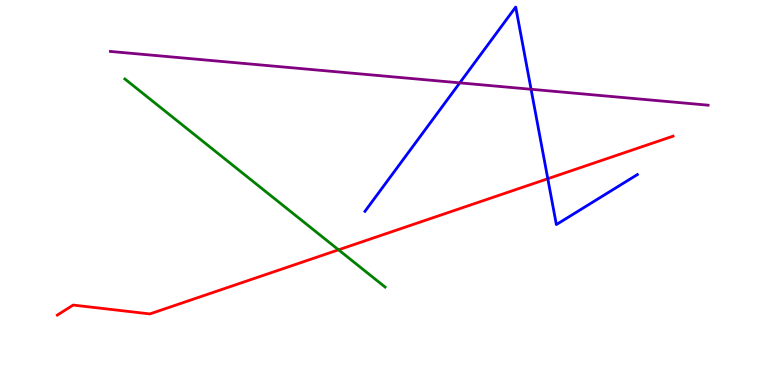[{'lines': ['blue', 'red'], 'intersections': [{'x': 7.07, 'y': 5.36}]}, {'lines': ['green', 'red'], 'intersections': [{'x': 4.37, 'y': 3.51}]}, {'lines': ['purple', 'red'], 'intersections': []}, {'lines': ['blue', 'green'], 'intersections': []}, {'lines': ['blue', 'purple'], 'intersections': [{'x': 5.93, 'y': 7.85}, {'x': 6.85, 'y': 7.68}]}, {'lines': ['green', 'purple'], 'intersections': []}]